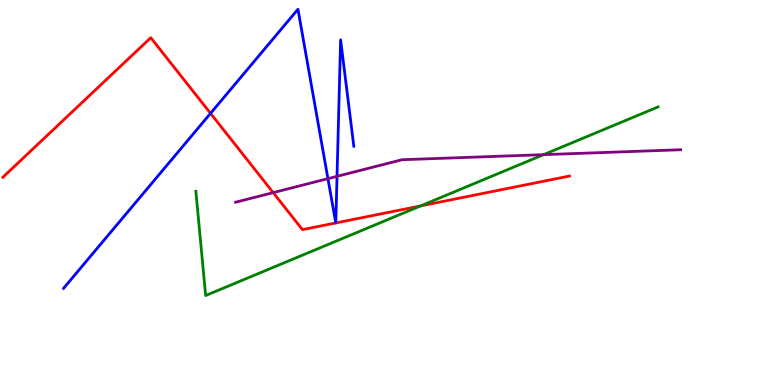[{'lines': ['blue', 'red'], 'intersections': [{'x': 2.72, 'y': 7.06}, {'x': 4.33, 'y': 4.21}, {'x': 4.33, 'y': 4.21}]}, {'lines': ['green', 'red'], 'intersections': [{'x': 5.43, 'y': 4.65}]}, {'lines': ['purple', 'red'], 'intersections': [{'x': 3.52, 'y': 5.0}]}, {'lines': ['blue', 'green'], 'intersections': []}, {'lines': ['blue', 'purple'], 'intersections': [{'x': 4.23, 'y': 5.36}, {'x': 4.35, 'y': 5.42}]}, {'lines': ['green', 'purple'], 'intersections': [{'x': 7.01, 'y': 5.98}]}]